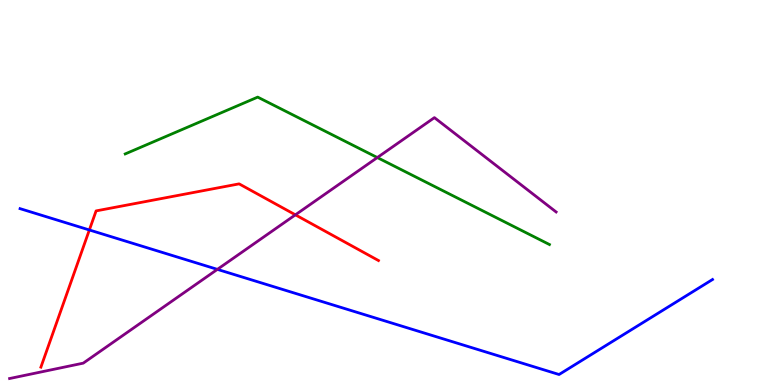[{'lines': ['blue', 'red'], 'intersections': [{'x': 1.15, 'y': 4.03}]}, {'lines': ['green', 'red'], 'intersections': []}, {'lines': ['purple', 'red'], 'intersections': [{'x': 3.81, 'y': 4.42}]}, {'lines': ['blue', 'green'], 'intersections': []}, {'lines': ['blue', 'purple'], 'intersections': [{'x': 2.81, 'y': 3.0}]}, {'lines': ['green', 'purple'], 'intersections': [{'x': 4.87, 'y': 5.91}]}]